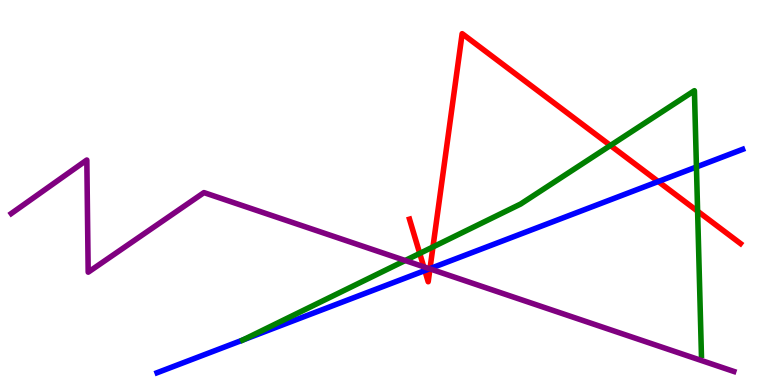[{'lines': ['blue', 'red'], 'intersections': [{'x': 5.48, 'y': 2.97}, {'x': 5.55, 'y': 3.02}, {'x': 8.49, 'y': 5.28}]}, {'lines': ['green', 'red'], 'intersections': [{'x': 5.42, 'y': 3.42}, {'x': 5.59, 'y': 3.59}, {'x': 7.88, 'y': 6.22}, {'x': 9.0, 'y': 4.51}]}, {'lines': ['purple', 'red'], 'intersections': [{'x': 5.47, 'y': 3.07}, {'x': 5.55, 'y': 3.02}]}, {'lines': ['blue', 'green'], 'intersections': [{'x': 8.99, 'y': 5.66}]}, {'lines': ['blue', 'purple'], 'intersections': [{'x': 5.54, 'y': 3.02}]}, {'lines': ['green', 'purple'], 'intersections': [{'x': 5.23, 'y': 3.23}]}]